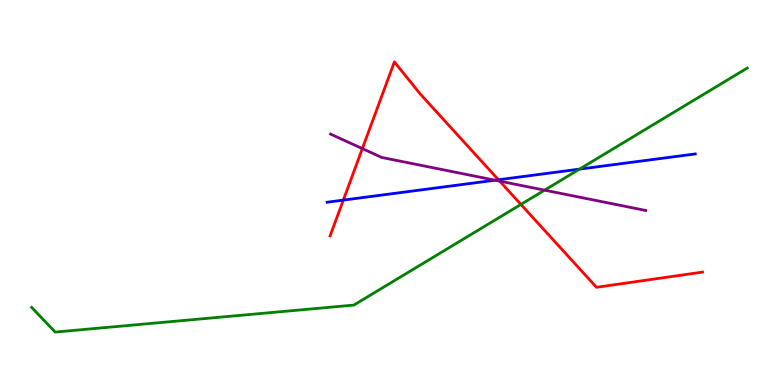[{'lines': ['blue', 'red'], 'intersections': [{'x': 4.43, 'y': 4.8}, {'x': 6.43, 'y': 5.33}]}, {'lines': ['green', 'red'], 'intersections': [{'x': 6.72, 'y': 4.69}]}, {'lines': ['purple', 'red'], 'intersections': [{'x': 4.68, 'y': 6.14}, {'x': 6.45, 'y': 5.3}]}, {'lines': ['blue', 'green'], 'intersections': [{'x': 7.48, 'y': 5.61}]}, {'lines': ['blue', 'purple'], 'intersections': [{'x': 6.39, 'y': 5.32}]}, {'lines': ['green', 'purple'], 'intersections': [{'x': 7.03, 'y': 5.06}]}]